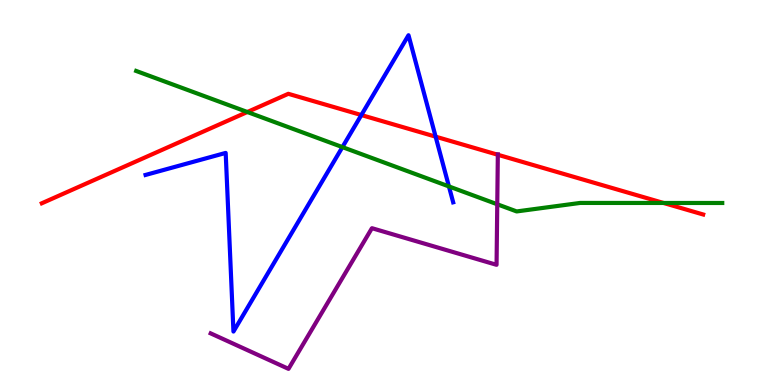[{'lines': ['blue', 'red'], 'intersections': [{'x': 4.66, 'y': 7.01}, {'x': 5.62, 'y': 6.45}]}, {'lines': ['green', 'red'], 'intersections': [{'x': 3.19, 'y': 7.09}, {'x': 8.56, 'y': 4.73}]}, {'lines': ['purple', 'red'], 'intersections': [{'x': 6.42, 'y': 5.98}]}, {'lines': ['blue', 'green'], 'intersections': [{'x': 4.42, 'y': 6.18}, {'x': 5.79, 'y': 5.16}]}, {'lines': ['blue', 'purple'], 'intersections': []}, {'lines': ['green', 'purple'], 'intersections': [{'x': 6.42, 'y': 4.69}]}]